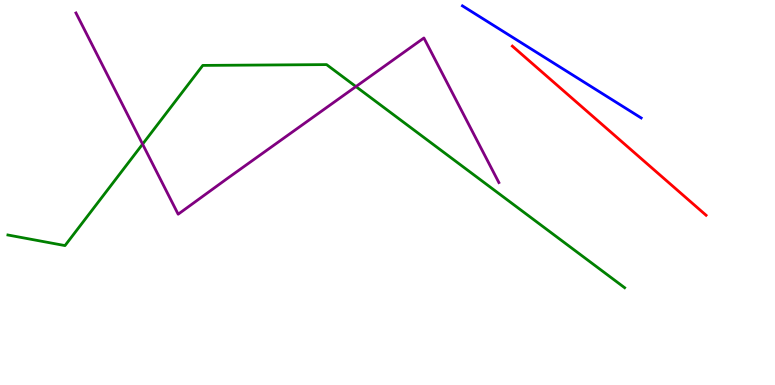[{'lines': ['blue', 'red'], 'intersections': []}, {'lines': ['green', 'red'], 'intersections': []}, {'lines': ['purple', 'red'], 'intersections': []}, {'lines': ['blue', 'green'], 'intersections': []}, {'lines': ['blue', 'purple'], 'intersections': []}, {'lines': ['green', 'purple'], 'intersections': [{'x': 1.84, 'y': 6.26}, {'x': 4.59, 'y': 7.75}]}]